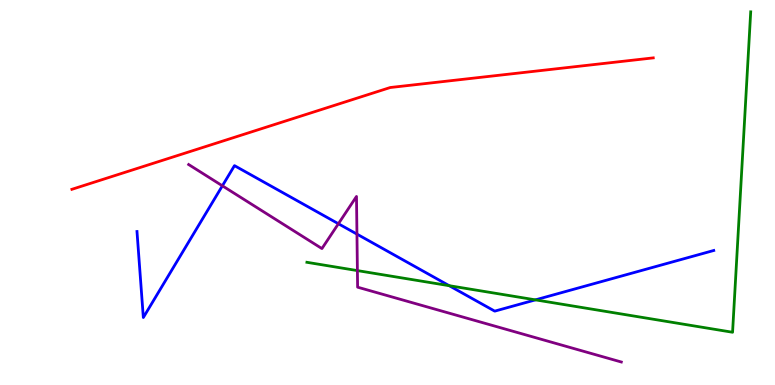[{'lines': ['blue', 'red'], 'intersections': []}, {'lines': ['green', 'red'], 'intersections': []}, {'lines': ['purple', 'red'], 'intersections': []}, {'lines': ['blue', 'green'], 'intersections': [{'x': 5.8, 'y': 2.58}, {'x': 6.91, 'y': 2.21}]}, {'lines': ['blue', 'purple'], 'intersections': [{'x': 2.87, 'y': 5.17}, {'x': 4.37, 'y': 4.19}, {'x': 4.61, 'y': 3.92}]}, {'lines': ['green', 'purple'], 'intersections': [{'x': 4.61, 'y': 2.97}]}]